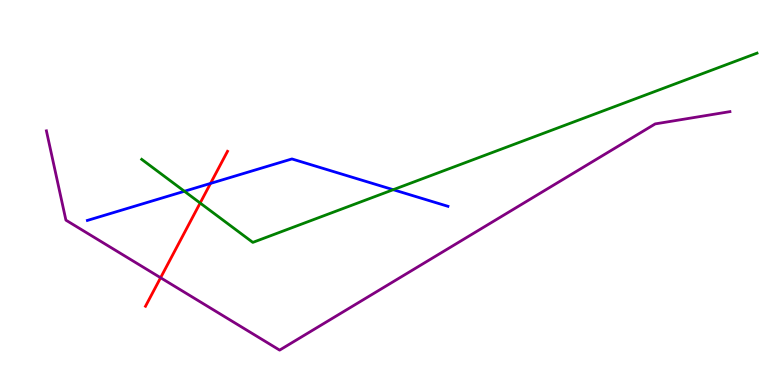[{'lines': ['blue', 'red'], 'intersections': [{'x': 2.72, 'y': 5.24}]}, {'lines': ['green', 'red'], 'intersections': [{'x': 2.58, 'y': 4.73}]}, {'lines': ['purple', 'red'], 'intersections': [{'x': 2.07, 'y': 2.79}]}, {'lines': ['blue', 'green'], 'intersections': [{'x': 2.38, 'y': 5.03}, {'x': 5.07, 'y': 5.07}]}, {'lines': ['blue', 'purple'], 'intersections': []}, {'lines': ['green', 'purple'], 'intersections': []}]